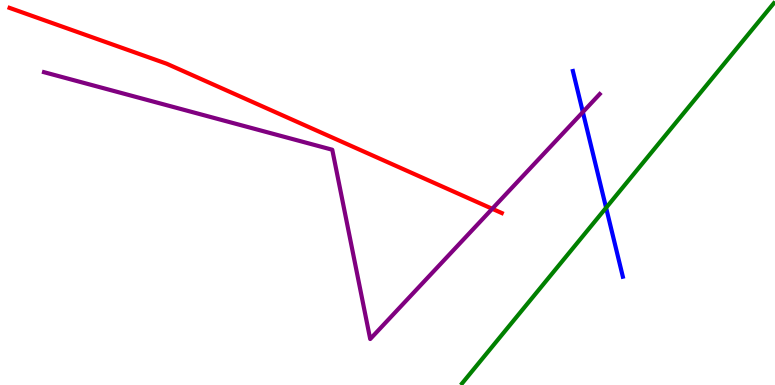[{'lines': ['blue', 'red'], 'intersections': []}, {'lines': ['green', 'red'], 'intersections': []}, {'lines': ['purple', 'red'], 'intersections': [{'x': 6.35, 'y': 4.58}]}, {'lines': ['blue', 'green'], 'intersections': [{'x': 7.82, 'y': 4.6}]}, {'lines': ['blue', 'purple'], 'intersections': [{'x': 7.52, 'y': 7.09}]}, {'lines': ['green', 'purple'], 'intersections': []}]